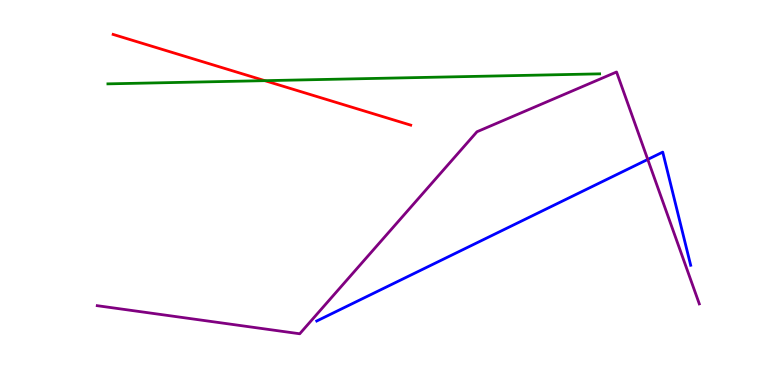[{'lines': ['blue', 'red'], 'intersections': []}, {'lines': ['green', 'red'], 'intersections': [{'x': 3.42, 'y': 7.9}]}, {'lines': ['purple', 'red'], 'intersections': []}, {'lines': ['blue', 'green'], 'intersections': []}, {'lines': ['blue', 'purple'], 'intersections': [{'x': 8.36, 'y': 5.86}]}, {'lines': ['green', 'purple'], 'intersections': []}]